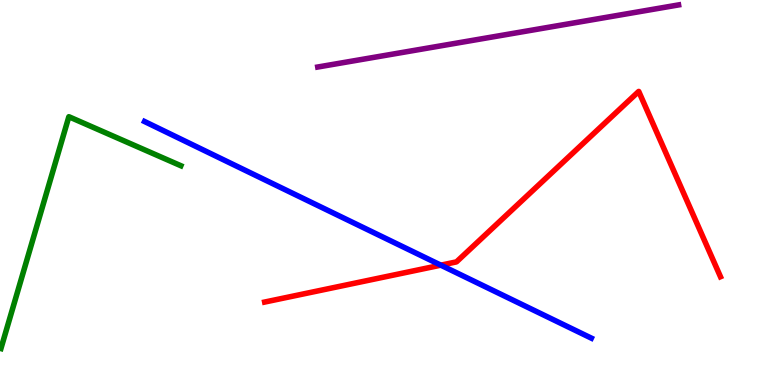[{'lines': ['blue', 'red'], 'intersections': [{'x': 5.69, 'y': 3.11}]}, {'lines': ['green', 'red'], 'intersections': []}, {'lines': ['purple', 'red'], 'intersections': []}, {'lines': ['blue', 'green'], 'intersections': []}, {'lines': ['blue', 'purple'], 'intersections': []}, {'lines': ['green', 'purple'], 'intersections': []}]